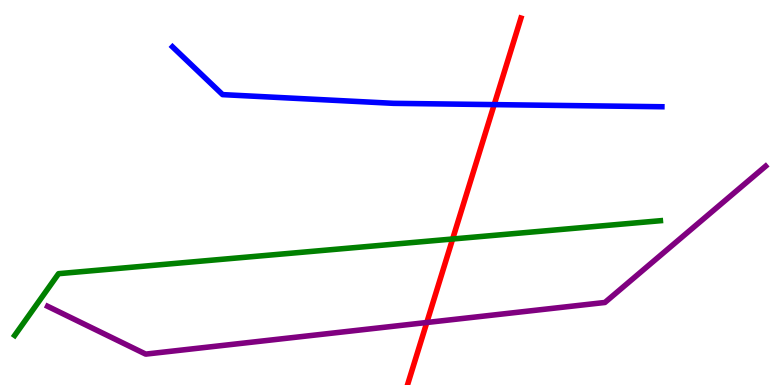[{'lines': ['blue', 'red'], 'intersections': [{'x': 6.38, 'y': 7.28}]}, {'lines': ['green', 'red'], 'intersections': [{'x': 5.84, 'y': 3.79}]}, {'lines': ['purple', 'red'], 'intersections': [{'x': 5.51, 'y': 1.62}]}, {'lines': ['blue', 'green'], 'intersections': []}, {'lines': ['blue', 'purple'], 'intersections': []}, {'lines': ['green', 'purple'], 'intersections': []}]